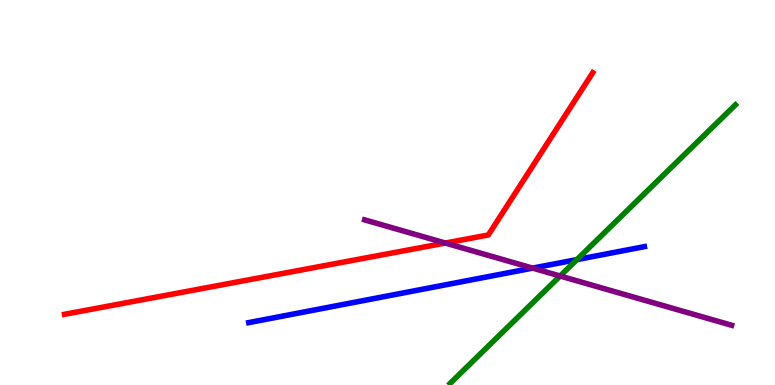[{'lines': ['blue', 'red'], 'intersections': []}, {'lines': ['green', 'red'], 'intersections': []}, {'lines': ['purple', 'red'], 'intersections': [{'x': 5.75, 'y': 3.69}]}, {'lines': ['blue', 'green'], 'intersections': [{'x': 7.44, 'y': 3.26}]}, {'lines': ['blue', 'purple'], 'intersections': [{'x': 6.87, 'y': 3.04}]}, {'lines': ['green', 'purple'], 'intersections': [{'x': 7.23, 'y': 2.83}]}]